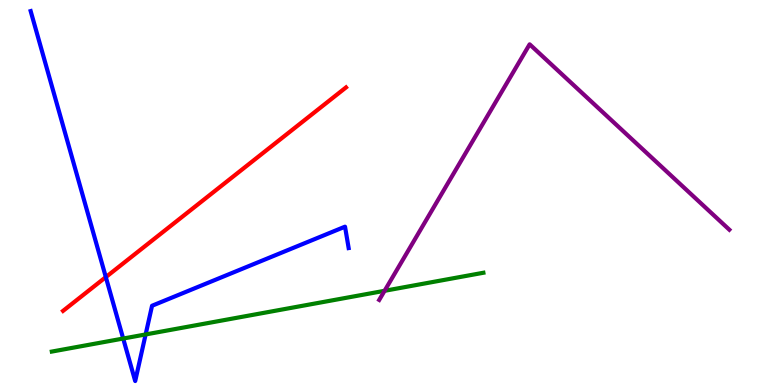[{'lines': ['blue', 'red'], 'intersections': [{'x': 1.37, 'y': 2.8}]}, {'lines': ['green', 'red'], 'intersections': []}, {'lines': ['purple', 'red'], 'intersections': []}, {'lines': ['blue', 'green'], 'intersections': [{'x': 1.59, 'y': 1.21}, {'x': 1.88, 'y': 1.31}]}, {'lines': ['blue', 'purple'], 'intersections': []}, {'lines': ['green', 'purple'], 'intersections': [{'x': 4.96, 'y': 2.45}]}]